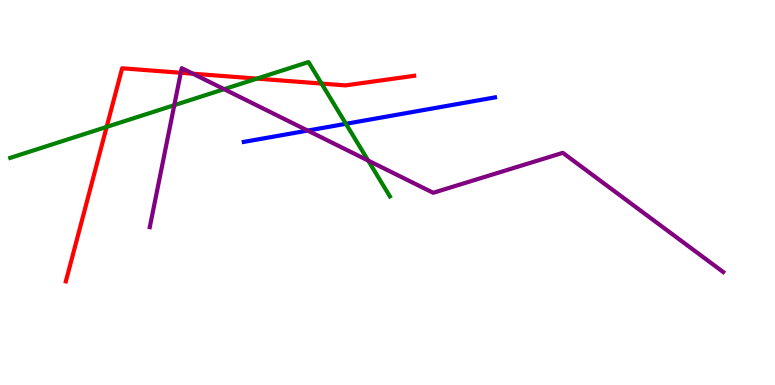[{'lines': ['blue', 'red'], 'intersections': []}, {'lines': ['green', 'red'], 'intersections': [{'x': 1.38, 'y': 6.7}, {'x': 3.32, 'y': 7.96}, {'x': 4.15, 'y': 7.83}]}, {'lines': ['purple', 'red'], 'intersections': [{'x': 2.33, 'y': 8.11}, {'x': 2.49, 'y': 8.09}]}, {'lines': ['blue', 'green'], 'intersections': [{'x': 4.46, 'y': 6.78}]}, {'lines': ['blue', 'purple'], 'intersections': [{'x': 3.97, 'y': 6.61}]}, {'lines': ['green', 'purple'], 'intersections': [{'x': 2.25, 'y': 7.27}, {'x': 2.89, 'y': 7.68}, {'x': 4.75, 'y': 5.83}]}]